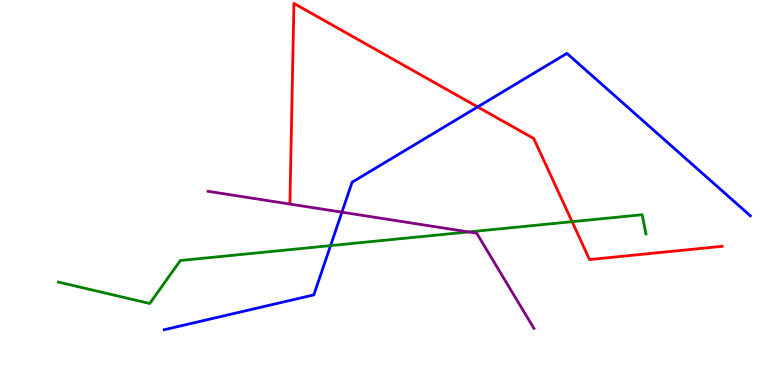[{'lines': ['blue', 'red'], 'intersections': [{'x': 6.16, 'y': 7.22}]}, {'lines': ['green', 'red'], 'intersections': [{'x': 7.38, 'y': 4.24}]}, {'lines': ['purple', 'red'], 'intersections': []}, {'lines': ['blue', 'green'], 'intersections': [{'x': 4.27, 'y': 3.62}]}, {'lines': ['blue', 'purple'], 'intersections': [{'x': 4.41, 'y': 4.49}]}, {'lines': ['green', 'purple'], 'intersections': [{'x': 6.05, 'y': 3.98}]}]